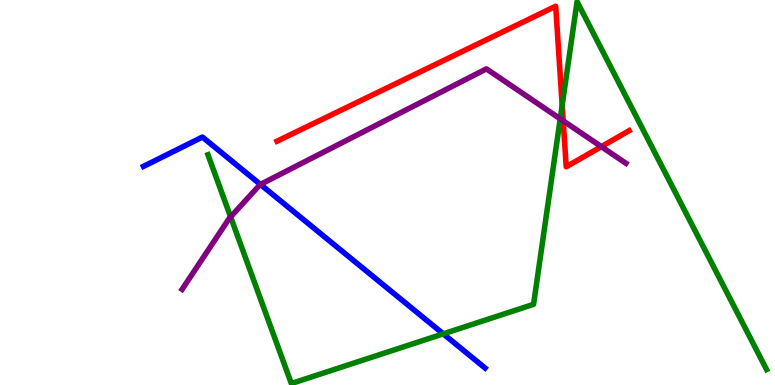[{'lines': ['blue', 'red'], 'intersections': []}, {'lines': ['green', 'red'], 'intersections': [{'x': 7.25, 'y': 7.27}]}, {'lines': ['purple', 'red'], 'intersections': [{'x': 7.27, 'y': 6.86}, {'x': 7.76, 'y': 6.19}]}, {'lines': ['blue', 'green'], 'intersections': [{'x': 5.72, 'y': 1.33}]}, {'lines': ['blue', 'purple'], 'intersections': [{'x': 3.36, 'y': 5.21}]}, {'lines': ['green', 'purple'], 'intersections': [{'x': 2.98, 'y': 4.37}, {'x': 7.23, 'y': 6.91}]}]